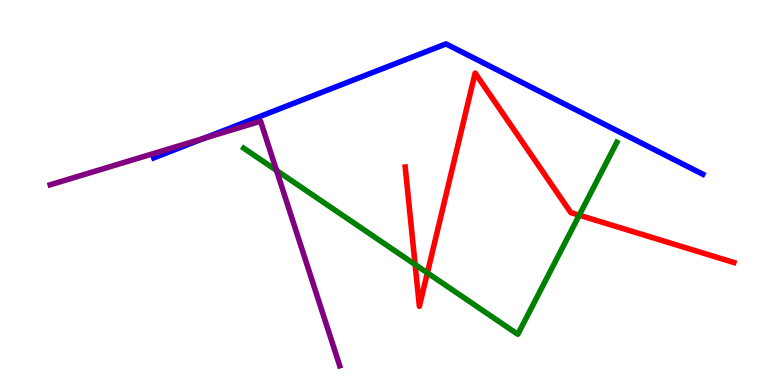[{'lines': ['blue', 'red'], 'intersections': []}, {'lines': ['green', 'red'], 'intersections': [{'x': 5.36, 'y': 3.13}, {'x': 5.51, 'y': 2.91}, {'x': 7.47, 'y': 4.41}]}, {'lines': ['purple', 'red'], 'intersections': []}, {'lines': ['blue', 'green'], 'intersections': []}, {'lines': ['blue', 'purple'], 'intersections': [{'x': 2.63, 'y': 6.41}]}, {'lines': ['green', 'purple'], 'intersections': [{'x': 3.57, 'y': 5.57}]}]